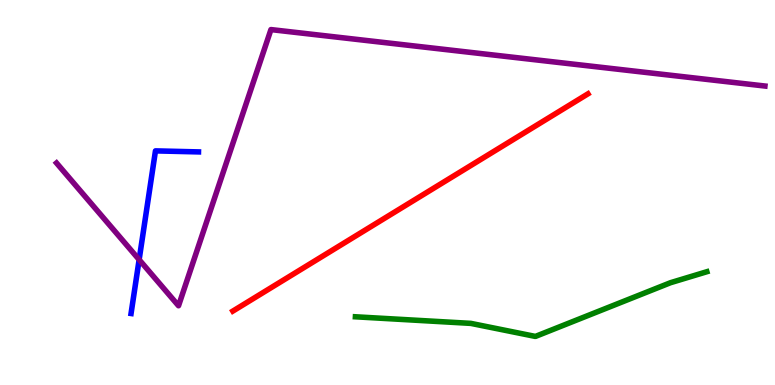[{'lines': ['blue', 'red'], 'intersections': []}, {'lines': ['green', 'red'], 'intersections': []}, {'lines': ['purple', 'red'], 'intersections': []}, {'lines': ['blue', 'green'], 'intersections': []}, {'lines': ['blue', 'purple'], 'intersections': [{'x': 1.8, 'y': 3.26}]}, {'lines': ['green', 'purple'], 'intersections': []}]